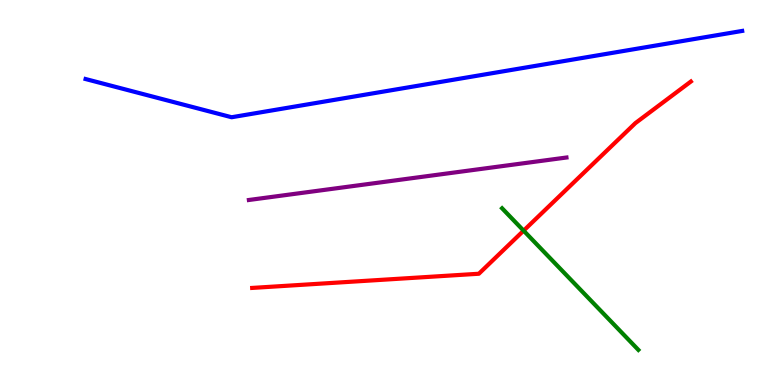[{'lines': ['blue', 'red'], 'intersections': []}, {'lines': ['green', 'red'], 'intersections': [{'x': 6.76, 'y': 4.01}]}, {'lines': ['purple', 'red'], 'intersections': []}, {'lines': ['blue', 'green'], 'intersections': []}, {'lines': ['blue', 'purple'], 'intersections': []}, {'lines': ['green', 'purple'], 'intersections': []}]